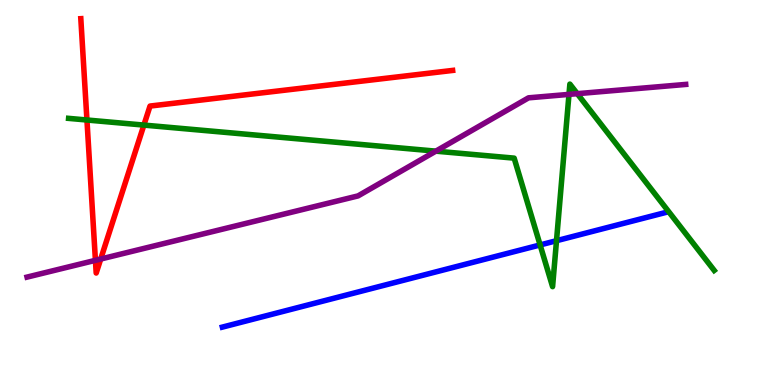[{'lines': ['blue', 'red'], 'intersections': []}, {'lines': ['green', 'red'], 'intersections': [{'x': 1.12, 'y': 6.88}, {'x': 1.86, 'y': 6.75}]}, {'lines': ['purple', 'red'], 'intersections': [{'x': 1.23, 'y': 3.24}, {'x': 1.3, 'y': 3.27}]}, {'lines': ['blue', 'green'], 'intersections': [{'x': 6.97, 'y': 3.64}, {'x': 7.18, 'y': 3.75}]}, {'lines': ['blue', 'purple'], 'intersections': []}, {'lines': ['green', 'purple'], 'intersections': [{'x': 5.62, 'y': 6.07}, {'x': 7.34, 'y': 7.55}, {'x': 7.45, 'y': 7.57}]}]